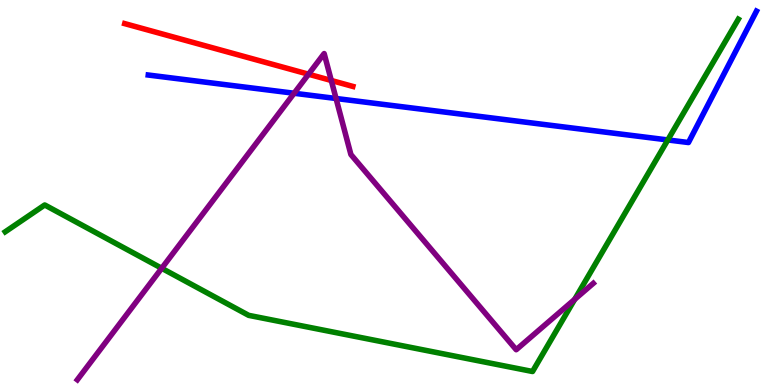[{'lines': ['blue', 'red'], 'intersections': []}, {'lines': ['green', 'red'], 'intersections': []}, {'lines': ['purple', 'red'], 'intersections': [{'x': 3.98, 'y': 8.07}, {'x': 4.27, 'y': 7.91}]}, {'lines': ['blue', 'green'], 'intersections': [{'x': 8.62, 'y': 6.36}]}, {'lines': ['blue', 'purple'], 'intersections': [{'x': 3.8, 'y': 7.58}, {'x': 4.34, 'y': 7.44}]}, {'lines': ['green', 'purple'], 'intersections': [{'x': 2.09, 'y': 3.03}, {'x': 7.42, 'y': 2.22}]}]